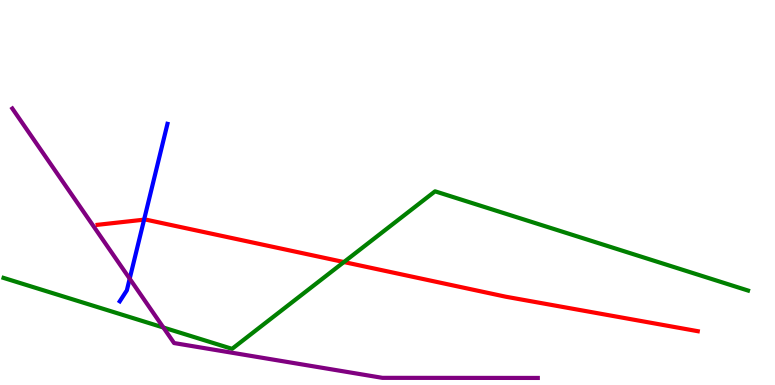[{'lines': ['blue', 'red'], 'intersections': [{'x': 1.86, 'y': 4.29}]}, {'lines': ['green', 'red'], 'intersections': [{'x': 4.44, 'y': 3.19}]}, {'lines': ['purple', 'red'], 'intersections': []}, {'lines': ['blue', 'green'], 'intersections': []}, {'lines': ['blue', 'purple'], 'intersections': [{'x': 1.67, 'y': 2.76}]}, {'lines': ['green', 'purple'], 'intersections': [{'x': 2.11, 'y': 1.49}]}]